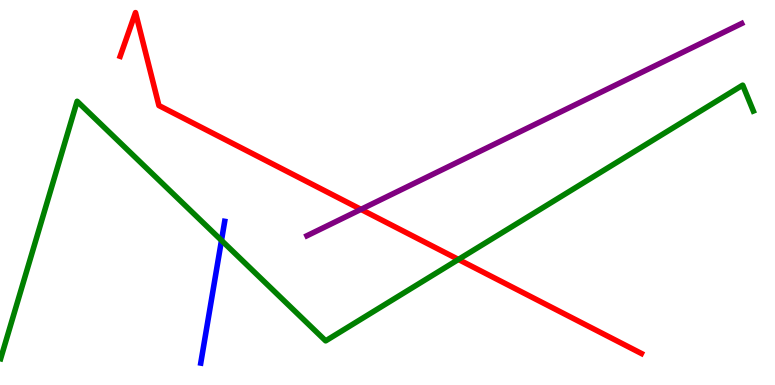[{'lines': ['blue', 'red'], 'intersections': []}, {'lines': ['green', 'red'], 'intersections': [{'x': 5.92, 'y': 3.26}]}, {'lines': ['purple', 'red'], 'intersections': [{'x': 4.66, 'y': 4.56}]}, {'lines': ['blue', 'green'], 'intersections': [{'x': 2.86, 'y': 3.76}]}, {'lines': ['blue', 'purple'], 'intersections': []}, {'lines': ['green', 'purple'], 'intersections': []}]